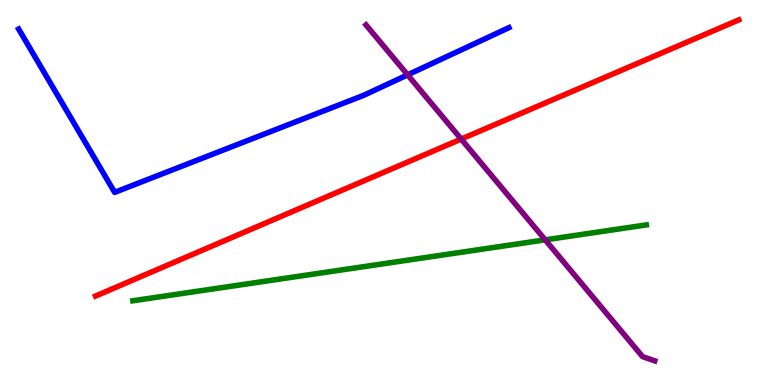[{'lines': ['blue', 'red'], 'intersections': []}, {'lines': ['green', 'red'], 'intersections': []}, {'lines': ['purple', 'red'], 'intersections': [{'x': 5.95, 'y': 6.39}]}, {'lines': ['blue', 'green'], 'intersections': []}, {'lines': ['blue', 'purple'], 'intersections': [{'x': 5.26, 'y': 8.06}]}, {'lines': ['green', 'purple'], 'intersections': [{'x': 7.03, 'y': 3.77}]}]